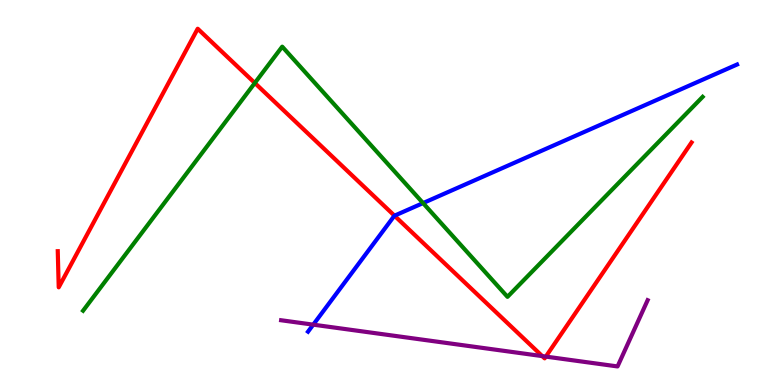[{'lines': ['blue', 'red'], 'intersections': [{'x': 5.09, 'y': 4.4}]}, {'lines': ['green', 'red'], 'intersections': [{'x': 3.29, 'y': 7.84}]}, {'lines': ['purple', 'red'], 'intersections': [{'x': 7.0, 'y': 0.751}, {'x': 7.04, 'y': 0.738}]}, {'lines': ['blue', 'green'], 'intersections': [{'x': 5.46, 'y': 4.73}]}, {'lines': ['blue', 'purple'], 'intersections': [{'x': 4.04, 'y': 1.57}]}, {'lines': ['green', 'purple'], 'intersections': []}]